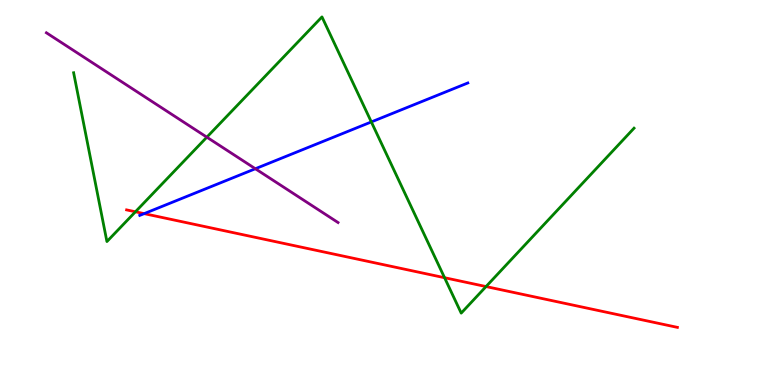[{'lines': ['blue', 'red'], 'intersections': [{'x': 1.86, 'y': 4.45}]}, {'lines': ['green', 'red'], 'intersections': [{'x': 1.75, 'y': 4.5}, {'x': 5.74, 'y': 2.79}, {'x': 6.27, 'y': 2.56}]}, {'lines': ['purple', 'red'], 'intersections': []}, {'lines': ['blue', 'green'], 'intersections': [{'x': 4.79, 'y': 6.83}]}, {'lines': ['blue', 'purple'], 'intersections': [{'x': 3.29, 'y': 5.62}]}, {'lines': ['green', 'purple'], 'intersections': [{'x': 2.67, 'y': 6.44}]}]